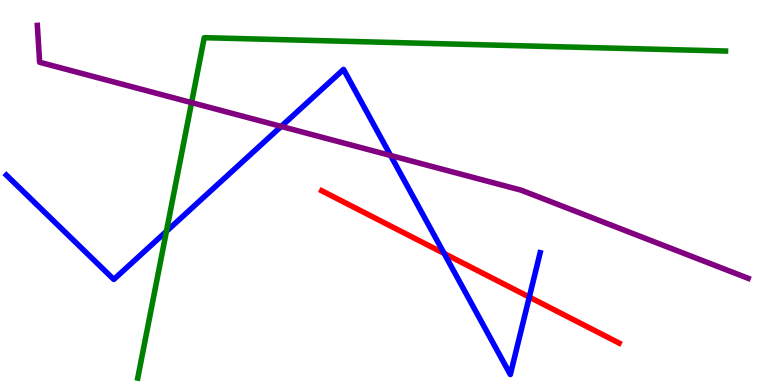[{'lines': ['blue', 'red'], 'intersections': [{'x': 5.73, 'y': 3.42}, {'x': 6.83, 'y': 2.28}]}, {'lines': ['green', 'red'], 'intersections': []}, {'lines': ['purple', 'red'], 'intersections': []}, {'lines': ['blue', 'green'], 'intersections': [{'x': 2.15, 'y': 3.99}]}, {'lines': ['blue', 'purple'], 'intersections': [{'x': 3.63, 'y': 6.72}, {'x': 5.04, 'y': 5.96}]}, {'lines': ['green', 'purple'], 'intersections': [{'x': 2.47, 'y': 7.33}]}]